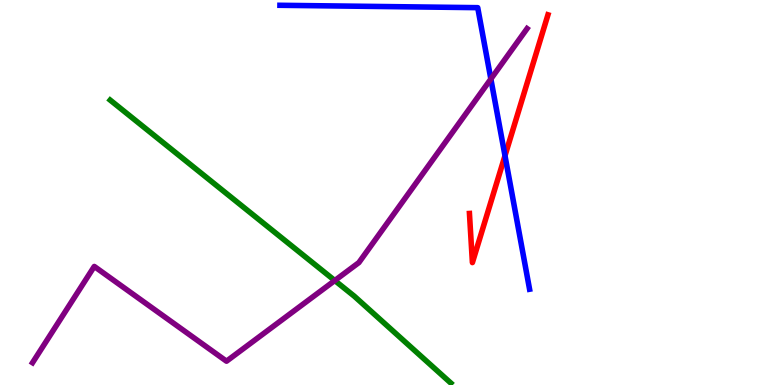[{'lines': ['blue', 'red'], 'intersections': [{'x': 6.52, 'y': 5.96}]}, {'lines': ['green', 'red'], 'intersections': []}, {'lines': ['purple', 'red'], 'intersections': []}, {'lines': ['blue', 'green'], 'intersections': []}, {'lines': ['blue', 'purple'], 'intersections': [{'x': 6.33, 'y': 7.95}]}, {'lines': ['green', 'purple'], 'intersections': [{'x': 4.32, 'y': 2.71}]}]